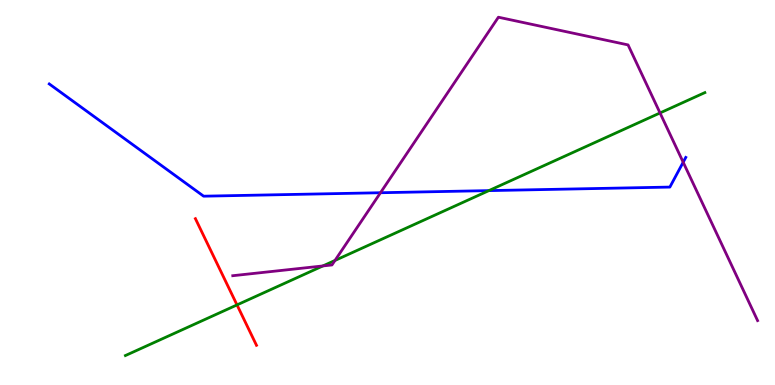[{'lines': ['blue', 'red'], 'intersections': []}, {'lines': ['green', 'red'], 'intersections': [{'x': 3.06, 'y': 2.08}]}, {'lines': ['purple', 'red'], 'intersections': []}, {'lines': ['blue', 'green'], 'intersections': [{'x': 6.31, 'y': 5.05}]}, {'lines': ['blue', 'purple'], 'intersections': [{'x': 4.91, 'y': 4.99}, {'x': 8.82, 'y': 5.79}]}, {'lines': ['green', 'purple'], 'intersections': [{'x': 4.17, 'y': 3.09}, {'x': 4.32, 'y': 3.24}, {'x': 8.52, 'y': 7.07}]}]